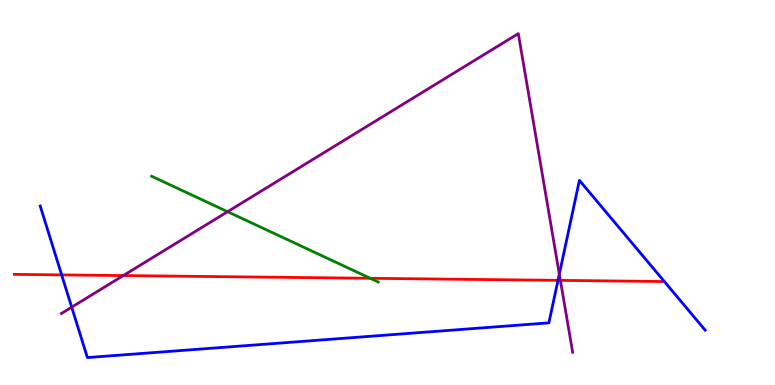[{'lines': ['blue', 'red'], 'intersections': [{'x': 0.796, 'y': 2.86}, {'x': 7.2, 'y': 2.72}]}, {'lines': ['green', 'red'], 'intersections': [{'x': 4.78, 'y': 2.77}]}, {'lines': ['purple', 'red'], 'intersections': [{'x': 1.59, 'y': 2.84}, {'x': 7.23, 'y': 2.72}]}, {'lines': ['blue', 'green'], 'intersections': []}, {'lines': ['blue', 'purple'], 'intersections': [{'x': 0.925, 'y': 2.02}, {'x': 7.22, 'y': 2.88}]}, {'lines': ['green', 'purple'], 'intersections': [{'x': 2.94, 'y': 4.5}]}]